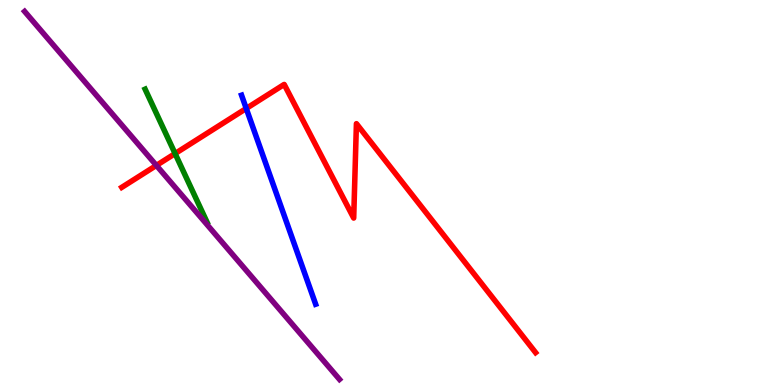[{'lines': ['blue', 'red'], 'intersections': [{'x': 3.18, 'y': 7.18}]}, {'lines': ['green', 'red'], 'intersections': [{'x': 2.26, 'y': 6.01}]}, {'lines': ['purple', 'red'], 'intersections': [{'x': 2.02, 'y': 5.7}]}, {'lines': ['blue', 'green'], 'intersections': []}, {'lines': ['blue', 'purple'], 'intersections': []}, {'lines': ['green', 'purple'], 'intersections': []}]